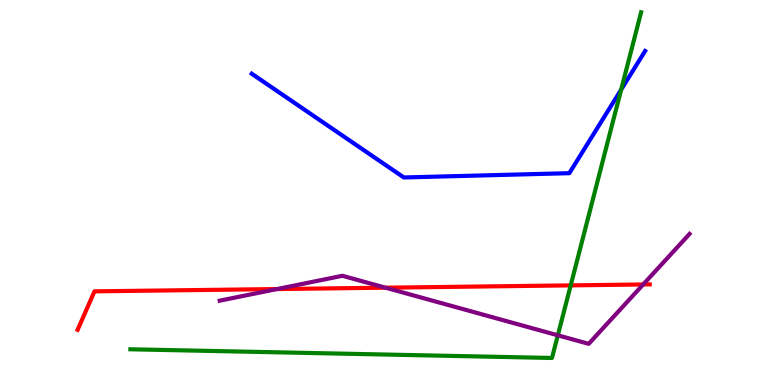[{'lines': ['blue', 'red'], 'intersections': []}, {'lines': ['green', 'red'], 'intersections': [{'x': 7.36, 'y': 2.59}]}, {'lines': ['purple', 'red'], 'intersections': [{'x': 3.57, 'y': 2.49}, {'x': 4.97, 'y': 2.53}, {'x': 8.3, 'y': 2.61}]}, {'lines': ['blue', 'green'], 'intersections': [{'x': 8.01, 'y': 7.67}]}, {'lines': ['blue', 'purple'], 'intersections': []}, {'lines': ['green', 'purple'], 'intersections': [{'x': 7.2, 'y': 1.29}]}]